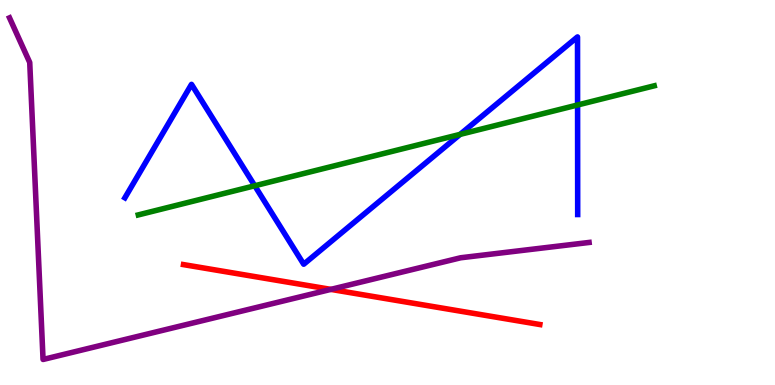[{'lines': ['blue', 'red'], 'intersections': []}, {'lines': ['green', 'red'], 'intersections': []}, {'lines': ['purple', 'red'], 'intersections': [{'x': 4.27, 'y': 2.48}]}, {'lines': ['blue', 'green'], 'intersections': [{'x': 3.29, 'y': 5.17}, {'x': 5.94, 'y': 6.51}, {'x': 7.45, 'y': 7.27}]}, {'lines': ['blue', 'purple'], 'intersections': []}, {'lines': ['green', 'purple'], 'intersections': []}]